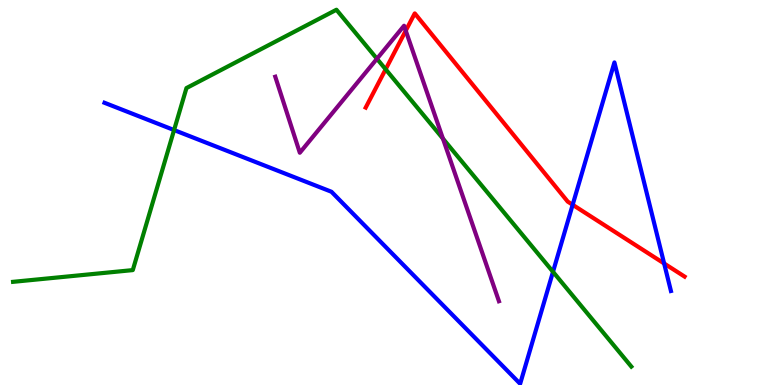[{'lines': ['blue', 'red'], 'intersections': [{'x': 7.39, 'y': 4.68}, {'x': 8.57, 'y': 3.16}]}, {'lines': ['green', 'red'], 'intersections': [{'x': 4.98, 'y': 8.2}]}, {'lines': ['purple', 'red'], 'intersections': [{'x': 5.24, 'y': 9.2}]}, {'lines': ['blue', 'green'], 'intersections': [{'x': 2.25, 'y': 6.62}, {'x': 7.14, 'y': 2.94}]}, {'lines': ['blue', 'purple'], 'intersections': []}, {'lines': ['green', 'purple'], 'intersections': [{'x': 4.86, 'y': 8.47}, {'x': 5.72, 'y': 6.4}]}]